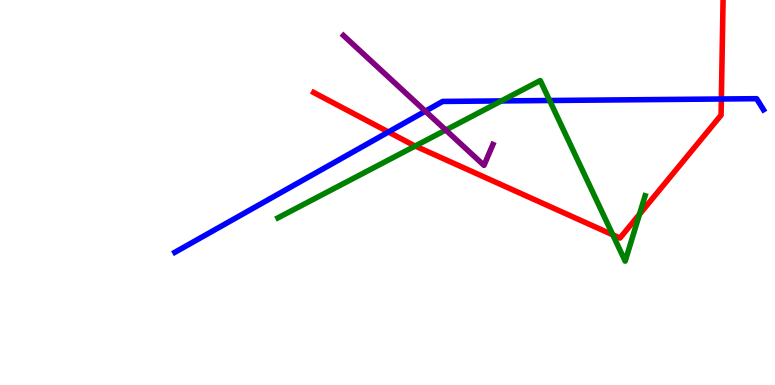[{'lines': ['blue', 'red'], 'intersections': [{'x': 5.01, 'y': 6.57}, {'x': 9.31, 'y': 7.43}]}, {'lines': ['green', 'red'], 'intersections': [{'x': 5.36, 'y': 6.21}, {'x': 7.91, 'y': 3.9}, {'x': 8.25, 'y': 4.43}]}, {'lines': ['purple', 'red'], 'intersections': []}, {'lines': ['blue', 'green'], 'intersections': [{'x': 6.47, 'y': 7.38}, {'x': 7.09, 'y': 7.39}]}, {'lines': ['blue', 'purple'], 'intersections': [{'x': 5.49, 'y': 7.11}]}, {'lines': ['green', 'purple'], 'intersections': [{'x': 5.75, 'y': 6.62}]}]